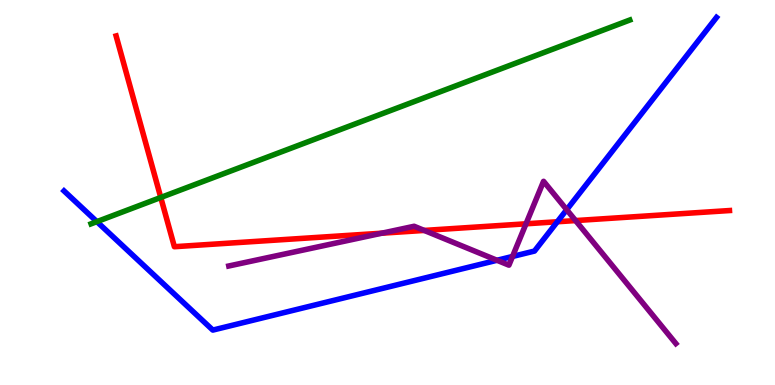[{'lines': ['blue', 'red'], 'intersections': [{'x': 7.19, 'y': 4.24}]}, {'lines': ['green', 'red'], 'intersections': [{'x': 2.07, 'y': 4.87}]}, {'lines': ['purple', 'red'], 'intersections': [{'x': 4.93, 'y': 3.94}, {'x': 5.47, 'y': 4.01}, {'x': 6.79, 'y': 4.19}, {'x': 7.43, 'y': 4.27}]}, {'lines': ['blue', 'green'], 'intersections': [{'x': 1.25, 'y': 4.24}]}, {'lines': ['blue', 'purple'], 'intersections': [{'x': 6.41, 'y': 3.24}, {'x': 6.61, 'y': 3.34}, {'x': 7.31, 'y': 4.55}]}, {'lines': ['green', 'purple'], 'intersections': []}]